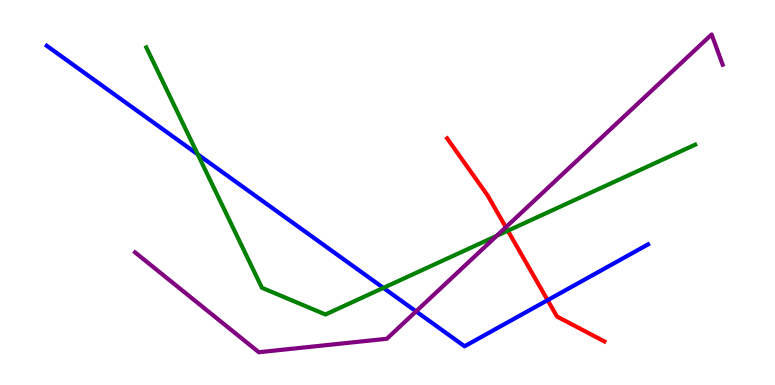[{'lines': ['blue', 'red'], 'intersections': [{'x': 7.07, 'y': 2.2}]}, {'lines': ['green', 'red'], 'intersections': [{'x': 6.55, 'y': 4.01}]}, {'lines': ['purple', 'red'], 'intersections': [{'x': 6.53, 'y': 4.1}]}, {'lines': ['blue', 'green'], 'intersections': [{'x': 2.55, 'y': 5.99}, {'x': 4.95, 'y': 2.52}]}, {'lines': ['blue', 'purple'], 'intersections': [{'x': 5.37, 'y': 1.91}]}, {'lines': ['green', 'purple'], 'intersections': [{'x': 6.41, 'y': 3.87}]}]